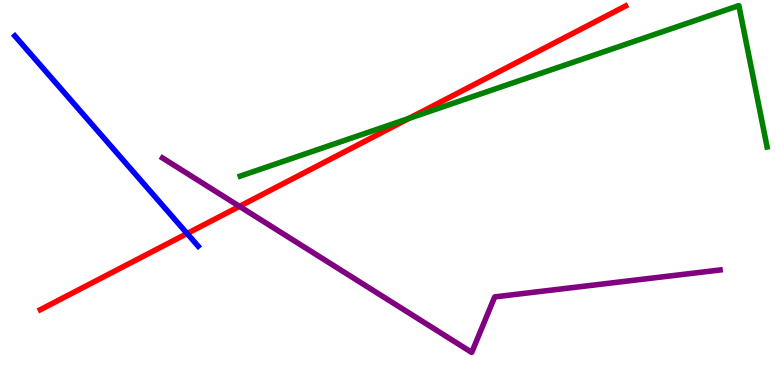[{'lines': ['blue', 'red'], 'intersections': [{'x': 2.41, 'y': 3.93}]}, {'lines': ['green', 'red'], 'intersections': [{'x': 5.28, 'y': 6.92}]}, {'lines': ['purple', 'red'], 'intersections': [{'x': 3.09, 'y': 4.64}]}, {'lines': ['blue', 'green'], 'intersections': []}, {'lines': ['blue', 'purple'], 'intersections': []}, {'lines': ['green', 'purple'], 'intersections': []}]